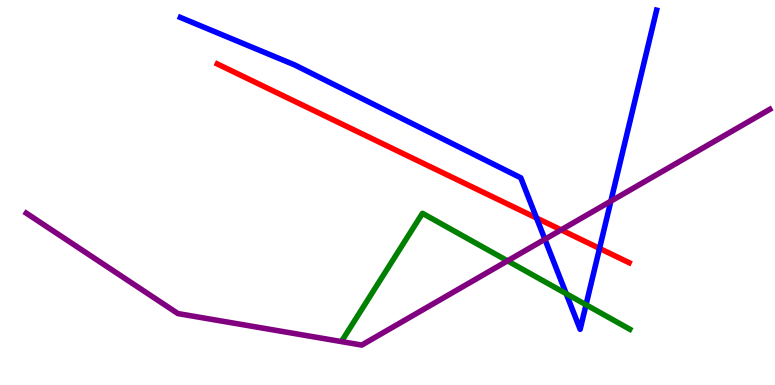[{'lines': ['blue', 'red'], 'intersections': [{'x': 6.92, 'y': 4.34}, {'x': 7.74, 'y': 3.55}]}, {'lines': ['green', 'red'], 'intersections': []}, {'lines': ['purple', 'red'], 'intersections': [{'x': 7.24, 'y': 4.03}]}, {'lines': ['blue', 'green'], 'intersections': [{'x': 7.31, 'y': 2.37}, {'x': 7.56, 'y': 2.08}]}, {'lines': ['blue', 'purple'], 'intersections': [{'x': 7.03, 'y': 3.79}, {'x': 7.88, 'y': 4.77}]}, {'lines': ['green', 'purple'], 'intersections': [{'x': 6.55, 'y': 3.22}]}]